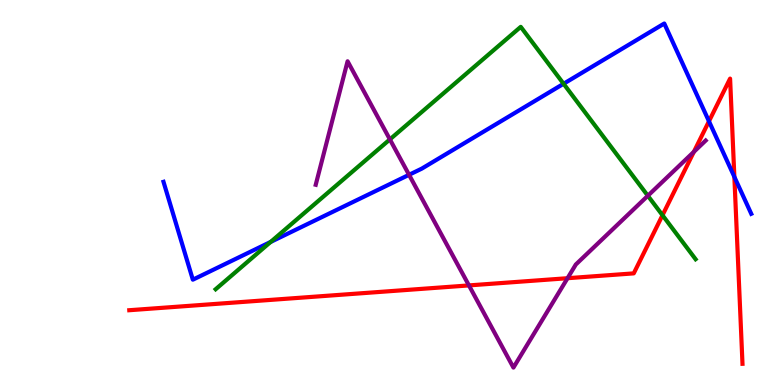[{'lines': ['blue', 'red'], 'intersections': [{'x': 9.15, 'y': 6.85}, {'x': 9.48, 'y': 5.41}]}, {'lines': ['green', 'red'], 'intersections': [{'x': 8.55, 'y': 4.41}]}, {'lines': ['purple', 'red'], 'intersections': [{'x': 6.05, 'y': 2.59}, {'x': 7.32, 'y': 2.77}, {'x': 8.95, 'y': 6.06}]}, {'lines': ['blue', 'green'], 'intersections': [{'x': 3.49, 'y': 3.72}, {'x': 7.27, 'y': 7.82}]}, {'lines': ['blue', 'purple'], 'intersections': [{'x': 5.28, 'y': 5.46}]}, {'lines': ['green', 'purple'], 'intersections': [{'x': 5.03, 'y': 6.38}, {'x': 8.36, 'y': 4.92}]}]